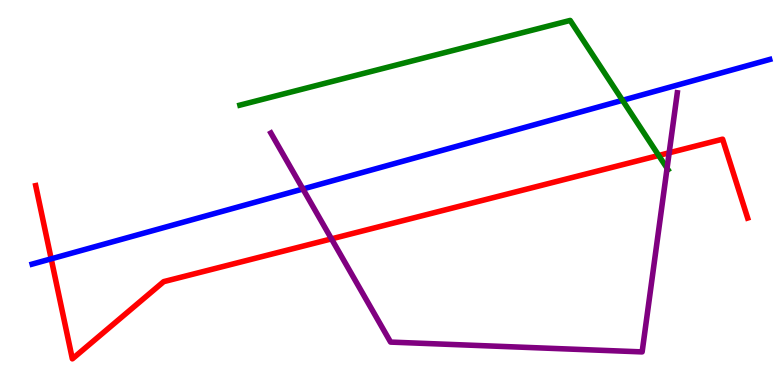[{'lines': ['blue', 'red'], 'intersections': [{'x': 0.661, 'y': 3.28}]}, {'lines': ['green', 'red'], 'intersections': [{'x': 8.5, 'y': 5.96}]}, {'lines': ['purple', 'red'], 'intersections': [{'x': 4.28, 'y': 3.8}, {'x': 8.63, 'y': 6.03}]}, {'lines': ['blue', 'green'], 'intersections': [{'x': 8.03, 'y': 7.39}]}, {'lines': ['blue', 'purple'], 'intersections': [{'x': 3.91, 'y': 5.09}]}, {'lines': ['green', 'purple'], 'intersections': [{'x': 8.61, 'y': 5.63}]}]